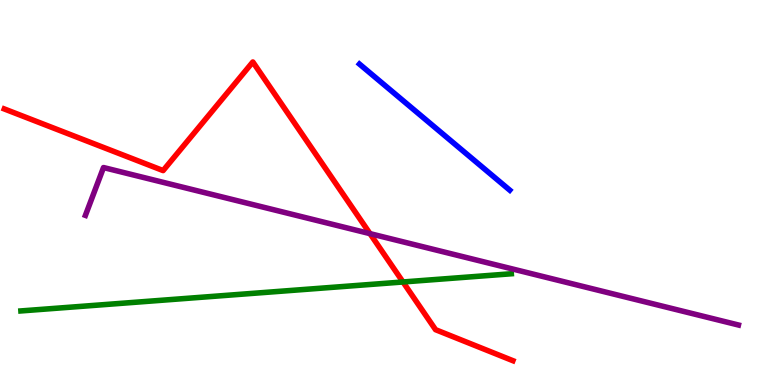[{'lines': ['blue', 'red'], 'intersections': []}, {'lines': ['green', 'red'], 'intersections': [{'x': 5.2, 'y': 2.68}]}, {'lines': ['purple', 'red'], 'intersections': [{'x': 4.77, 'y': 3.93}]}, {'lines': ['blue', 'green'], 'intersections': []}, {'lines': ['blue', 'purple'], 'intersections': []}, {'lines': ['green', 'purple'], 'intersections': []}]